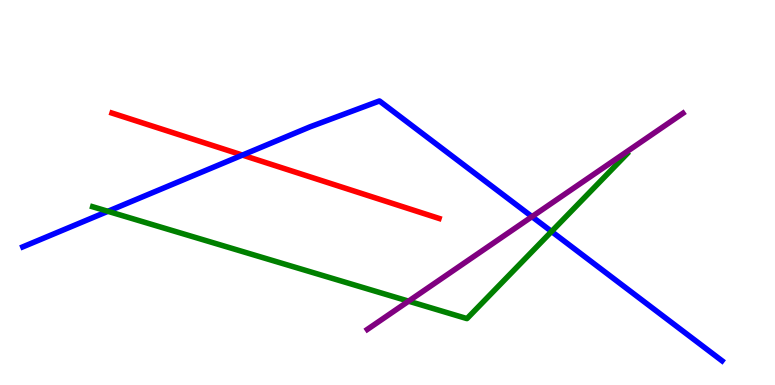[{'lines': ['blue', 'red'], 'intersections': [{'x': 3.13, 'y': 5.97}]}, {'lines': ['green', 'red'], 'intersections': []}, {'lines': ['purple', 'red'], 'intersections': []}, {'lines': ['blue', 'green'], 'intersections': [{'x': 1.39, 'y': 4.51}, {'x': 7.12, 'y': 3.99}]}, {'lines': ['blue', 'purple'], 'intersections': [{'x': 6.86, 'y': 4.37}]}, {'lines': ['green', 'purple'], 'intersections': [{'x': 5.27, 'y': 2.18}]}]